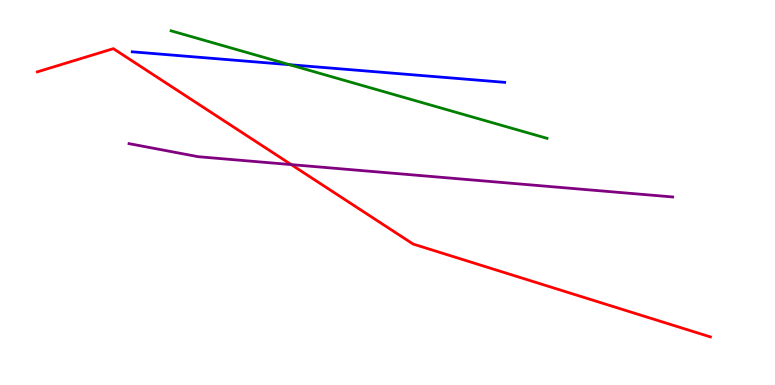[{'lines': ['blue', 'red'], 'intersections': []}, {'lines': ['green', 'red'], 'intersections': []}, {'lines': ['purple', 'red'], 'intersections': [{'x': 3.76, 'y': 5.72}]}, {'lines': ['blue', 'green'], 'intersections': [{'x': 3.74, 'y': 8.32}]}, {'lines': ['blue', 'purple'], 'intersections': []}, {'lines': ['green', 'purple'], 'intersections': []}]